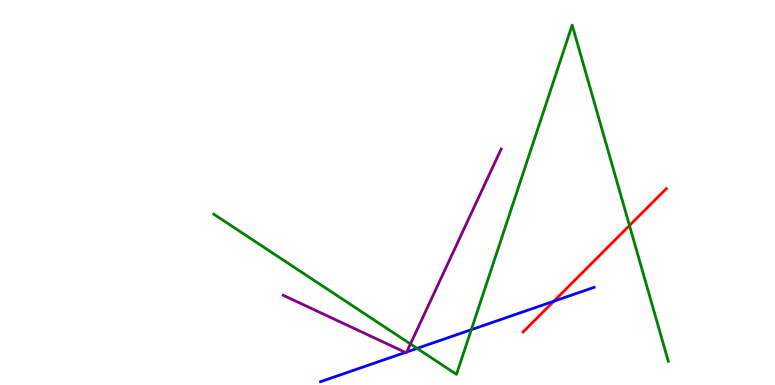[{'lines': ['blue', 'red'], 'intersections': [{'x': 7.15, 'y': 2.18}]}, {'lines': ['green', 'red'], 'intersections': [{'x': 8.12, 'y': 4.14}]}, {'lines': ['purple', 'red'], 'intersections': []}, {'lines': ['blue', 'green'], 'intersections': [{'x': 5.38, 'y': 0.951}, {'x': 6.08, 'y': 1.44}]}, {'lines': ['blue', 'purple'], 'intersections': [{'x': 5.23, 'y': 0.847}, {'x': 5.25, 'y': 0.858}]}, {'lines': ['green', 'purple'], 'intersections': [{'x': 5.3, 'y': 1.07}]}]